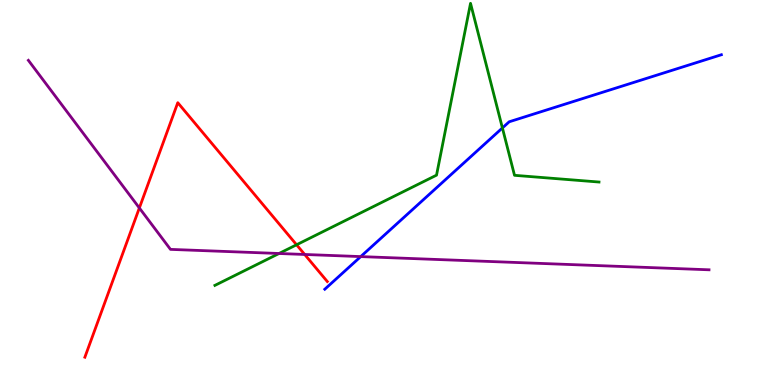[{'lines': ['blue', 'red'], 'intersections': []}, {'lines': ['green', 'red'], 'intersections': [{'x': 3.83, 'y': 3.64}]}, {'lines': ['purple', 'red'], 'intersections': [{'x': 1.8, 'y': 4.6}, {'x': 3.93, 'y': 3.39}]}, {'lines': ['blue', 'green'], 'intersections': [{'x': 6.48, 'y': 6.68}]}, {'lines': ['blue', 'purple'], 'intersections': [{'x': 4.65, 'y': 3.34}]}, {'lines': ['green', 'purple'], 'intersections': [{'x': 3.6, 'y': 3.42}]}]